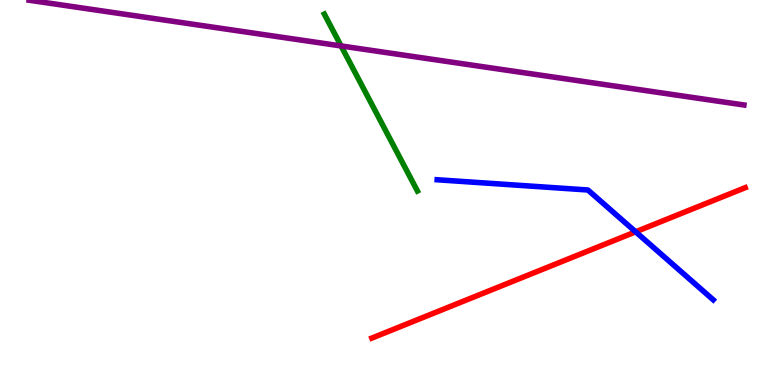[{'lines': ['blue', 'red'], 'intersections': [{'x': 8.2, 'y': 3.98}]}, {'lines': ['green', 'red'], 'intersections': []}, {'lines': ['purple', 'red'], 'intersections': []}, {'lines': ['blue', 'green'], 'intersections': []}, {'lines': ['blue', 'purple'], 'intersections': []}, {'lines': ['green', 'purple'], 'intersections': [{'x': 4.4, 'y': 8.81}]}]